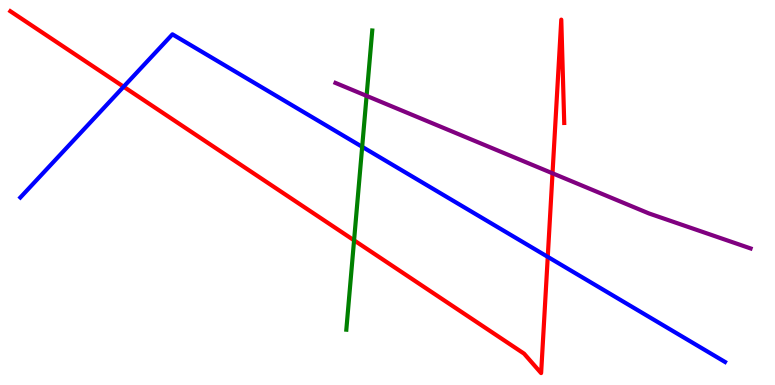[{'lines': ['blue', 'red'], 'intersections': [{'x': 1.59, 'y': 7.75}, {'x': 7.07, 'y': 3.33}]}, {'lines': ['green', 'red'], 'intersections': [{'x': 4.57, 'y': 3.76}]}, {'lines': ['purple', 'red'], 'intersections': [{'x': 7.13, 'y': 5.5}]}, {'lines': ['blue', 'green'], 'intersections': [{'x': 4.67, 'y': 6.19}]}, {'lines': ['blue', 'purple'], 'intersections': []}, {'lines': ['green', 'purple'], 'intersections': [{'x': 4.73, 'y': 7.51}]}]